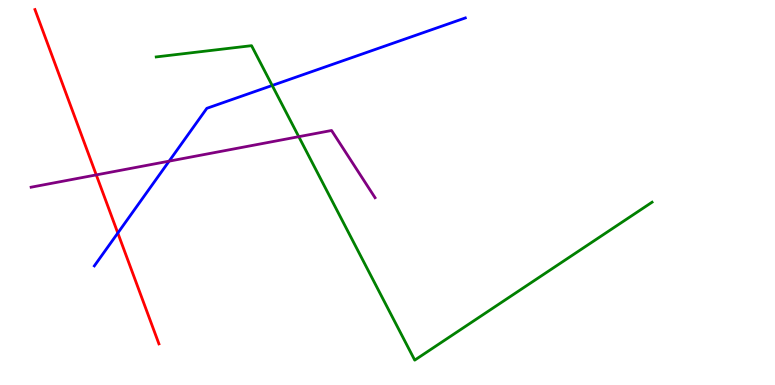[{'lines': ['blue', 'red'], 'intersections': [{'x': 1.52, 'y': 3.95}]}, {'lines': ['green', 'red'], 'intersections': []}, {'lines': ['purple', 'red'], 'intersections': [{'x': 1.24, 'y': 5.46}]}, {'lines': ['blue', 'green'], 'intersections': [{'x': 3.51, 'y': 7.78}]}, {'lines': ['blue', 'purple'], 'intersections': [{'x': 2.18, 'y': 5.81}]}, {'lines': ['green', 'purple'], 'intersections': [{'x': 3.86, 'y': 6.45}]}]